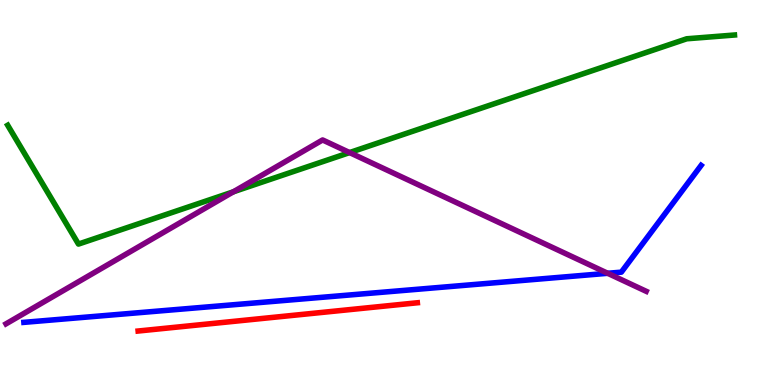[{'lines': ['blue', 'red'], 'intersections': []}, {'lines': ['green', 'red'], 'intersections': []}, {'lines': ['purple', 'red'], 'intersections': []}, {'lines': ['blue', 'green'], 'intersections': []}, {'lines': ['blue', 'purple'], 'intersections': [{'x': 7.84, 'y': 2.9}]}, {'lines': ['green', 'purple'], 'intersections': [{'x': 3.01, 'y': 5.02}, {'x': 4.51, 'y': 6.04}]}]